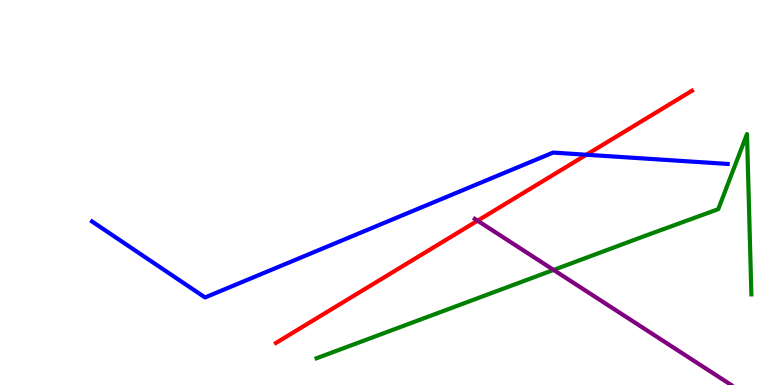[{'lines': ['blue', 'red'], 'intersections': [{'x': 7.57, 'y': 5.98}]}, {'lines': ['green', 'red'], 'intersections': []}, {'lines': ['purple', 'red'], 'intersections': [{'x': 6.16, 'y': 4.27}]}, {'lines': ['blue', 'green'], 'intersections': []}, {'lines': ['blue', 'purple'], 'intersections': []}, {'lines': ['green', 'purple'], 'intersections': [{'x': 7.14, 'y': 2.99}]}]